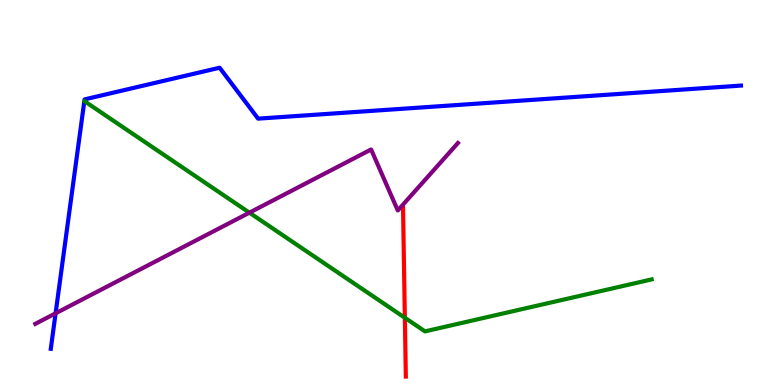[{'lines': ['blue', 'red'], 'intersections': []}, {'lines': ['green', 'red'], 'intersections': [{'x': 5.22, 'y': 1.75}]}, {'lines': ['purple', 'red'], 'intersections': []}, {'lines': ['blue', 'green'], 'intersections': []}, {'lines': ['blue', 'purple'], 'intersections': [{'x': 0.717, 'y': 1.86}]}, {'lines': ['green', 'purple'], 'intersections': [{'x': 3.22, 'y': 4.48}]}]